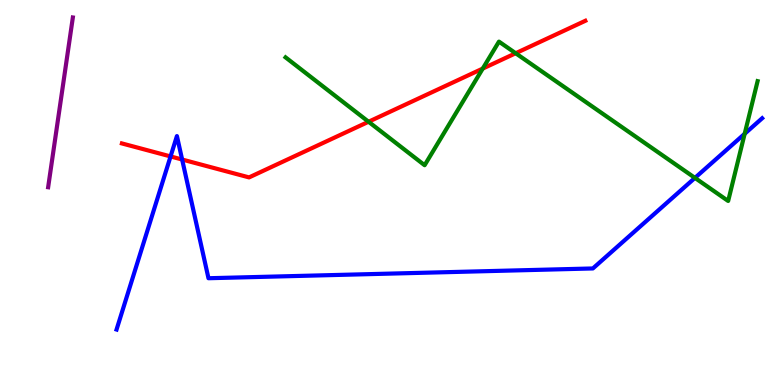[{'lines': ['blue', 'red'], 'intersections': [{'x': 2.2, 'y': 5.94}, {'x': 2.35, 'y': 5.86}]}, {'lines': ['green', 'red'], 'intersections': [{'x': 4.76, 'y': 6.84}, {'x': 6.23, 'y': 8.22}, {'x': 6.65, 'y': 8.62}]}, {'lines': ['purple', 'red'], 'intersections': []}, {'lines': ['blue', 'green'], 'intersections': [{'x': 8.97, 'y': 5.38}, {'x': 9.61, 'y': 6.53}]}, {'lines': ['blue', 'purple'], 'intersections': []}, {'lines': ['green', 'purple'], 'intersections': []}]